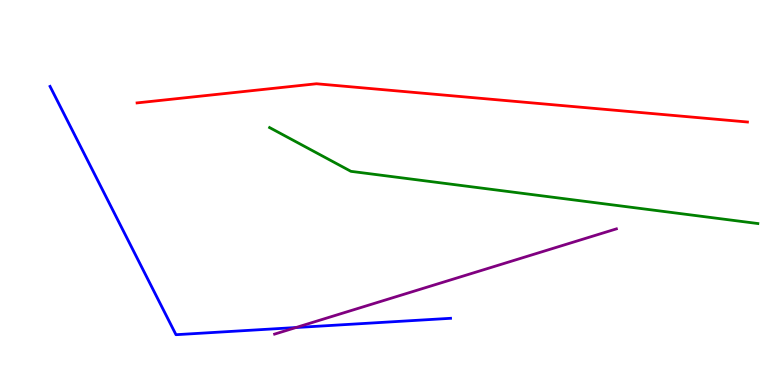[{'lines': ['blue', 'red'], 'intersections': []}, {'lines': ['green', 'red'], 'intersections': []}, {'lines': ['purple', 'red'], 'intersections': []}, {'lines': ['blue', 'green'], 'intersections': []}, {'lines': ['blue', 'purple'], 'intersections': [{'x': 3.82, 'y': 1.49}]}, {'lines': ['green', 'purple'], 'intersections': []}]